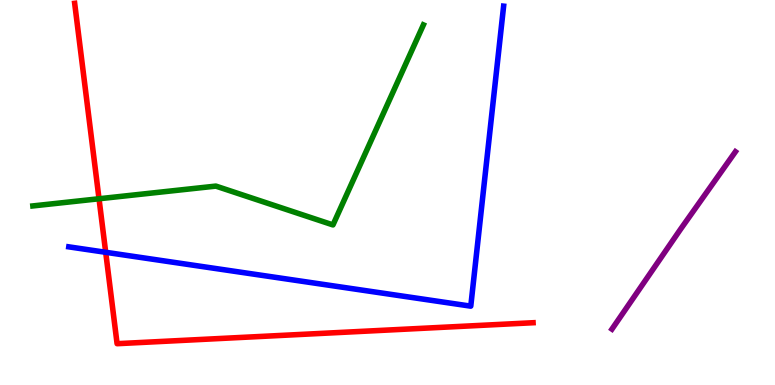[{'lines': ['blue', 'red'], 'intersections': [{'x': 1.36, 'y': 3.45}]}, {'lines': ['green', 'red'], 'intersections': [{'x': 1.28, 'y': 4.84}]}, {'lines': ['purple', 'red'], 'intersections': []}, {'lines': ['blue', 'green'], 'intersections': []}, {'lines': ['blue', 'purple'], 'intersections': []}, {'lines': ['green', 'purple'], 'intersections': []}]